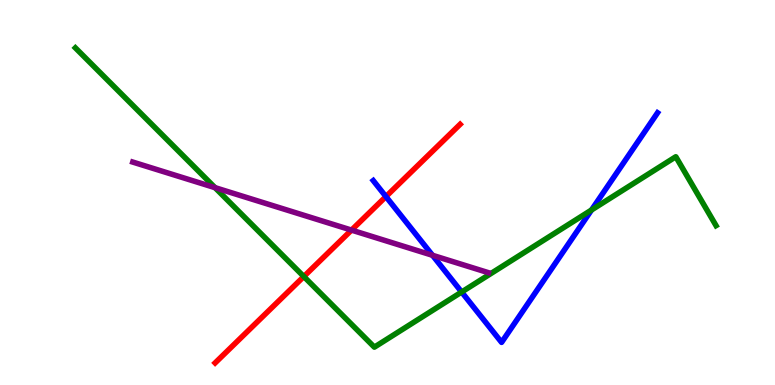[{'lines': ['blue', 'red'], 'intersections': [{'x': 4.98, 'y': 4.89}]}, {'lines': ['green', 'red'], 'intersections': [{'x': 3.92, 'y': 2.82}]}, {'lines': ['purple', 'red'], 'intersections': [{'x': 4.54, 'y': 4.02}]}, {'lines': ['blue', 'green'], 'intersections': [{'x': 5.96, 'y': 2.42}, {'x': 7.63, 'y': 4.55}]}, {'lines': ['blue', 'purple'], 'intersections': [{'x': 5.58, 'y': 3.37}]}, {'lines': ['green', 'purple'], 'intersections': [{'x': 2.77, 'y': 5.13}]}]